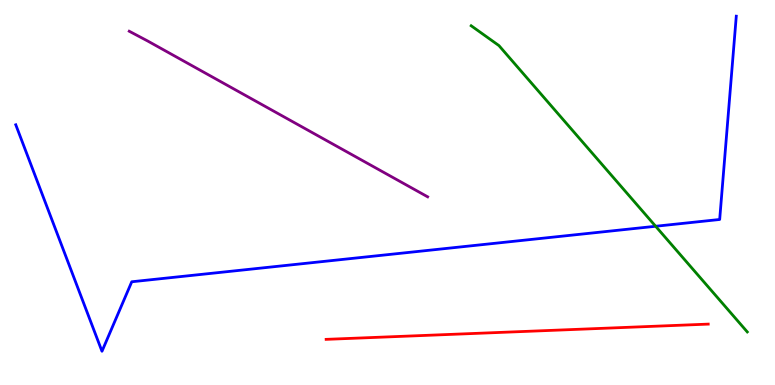[{'lines': ['blue', 'red'], 'intersections': []}, {'lines': ['green', 'red'], 'intersections': []}, {'lines': ['purple', 'red'], 'intersections': []}, {'lines': ['blue', 'green'], 'intersections': [{'x': 8.46, 'y': 4.12}]}, {'lines': ['blue', 'purple'], 'intersections': []}, {'lines': ['green', 'purple'], 'intersections': []}]